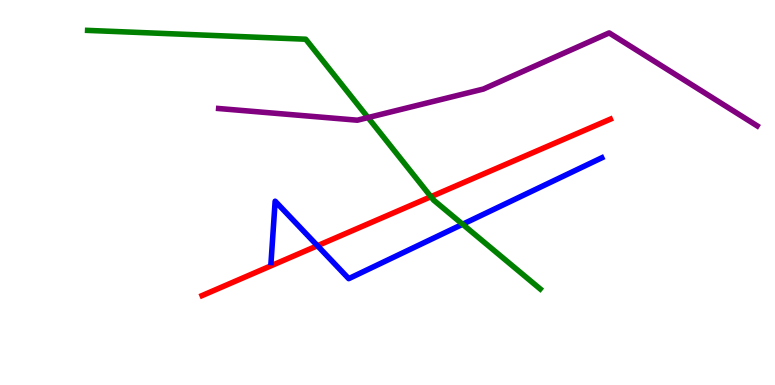[{'lines': ['blue', 'red'], 'intersections': [{'x': 4.1, 'y': 3.62}]}, {'lines': ['green', 'red'], 'intersections': [{'x': 5.56, 'y': 4.89}]}, {'lines': ['purple', 'red'], 'intersections': []}, {'lines': ['blue', 'green'], 'intersections': [{'x': 5.97, 'y': 4.17}]}, {'lines': ['blue', 'purple'], 'intersections': []}, {'lines': ['green', 'purple'], 'intersections': [{'x': 4.75, 'y': 6.95}]}]